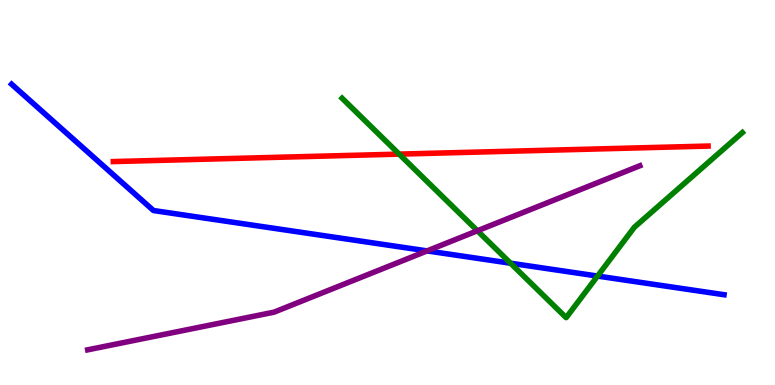[{'lines': ['blue', 'red'], 'intersections': []}, {'lines': ['green', 'red'], 'intersections': [{'x': 5.15, 'y': 6.0}]}, {'lines': ['purple', 'red'], 'intersections': []}, {'lines': ['blue', 'green'], 'intersections': [{'x': 6.59, 'y': 3.16}, {'x': 7.71, 'y': 2.83}]}, {'lines': ['blue', 'purple'], 'intersections': [{'x': 5.51, 'y': 3.48}]}, {'lines': ['green', 'purple'], 'intersections': [{'x': 6.16, 'y': 4.01}]}]